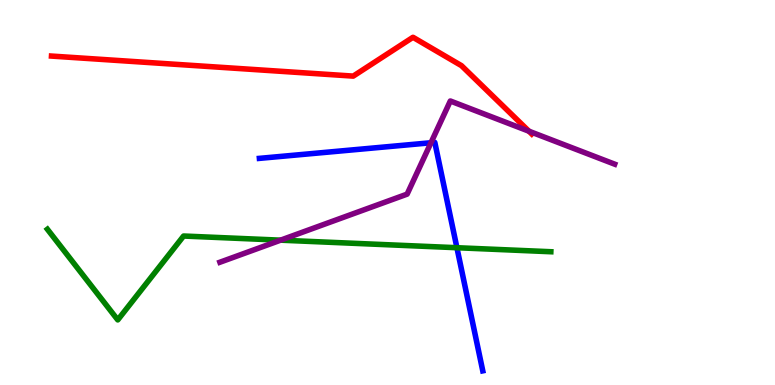[{'lines': ['blue', 'red'], 'intersections': []}, {'lines': ['green', 'red'], 'intersections': []}, {'lines': ['purple', 'red'], 'intersections': [{'x': 6.82, 'y': 6.59}]}, {'lines': ['blue', 'green'], 'intersections': [{'x': 5.9, 'y': 3.57}]}, {'lines': ['blue', 'purple'], 'intersections': [{'x': 5.56, 'y': 6.29}]}, {'lines': ['green', 'purple'], 'intersections': [{'x': 3.62, 'y': 3.76}]}]